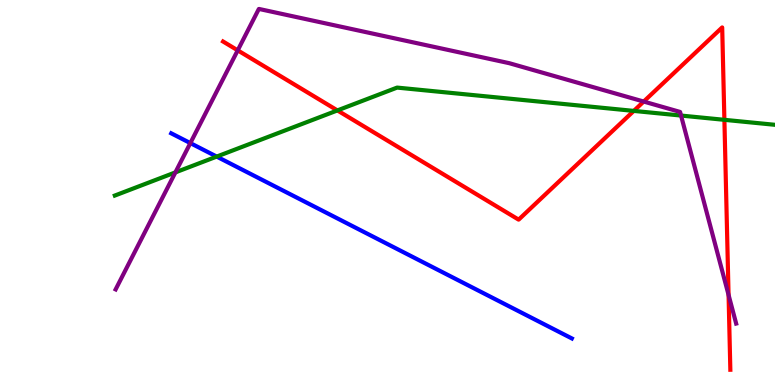[{'lines': ['blue', 'red'], 'intersections': []}, {'lines': ['green', 'red'], 'intersections': [{'x': 4.35, 'y': 7.13}, {'x': 8.18, 'y': 7.12}, {'x': 9.35, 'y': 6.89}]}, {'lines': ['purple', 'red'], 'intersections': [{'x': 3.07, 'y': 8.69}, {'x': 8.31, 'y': 7.36}, {'x': 9.4, 'y': 2.34}]}, {'lines': ['blue', 'green'], 'intersections': [{'x': 2.8, 'y': 5.93}]}, {'lines': ['blue', 'purple'], 'intersections': [{'x': 2.46, 'y': 6.28}]}, {'lines': ['green', 'purple'], 'intersections': [{'x': 2.26, 'y': 5.52}, {'x': 8.79, 'y': 7.0}]}]